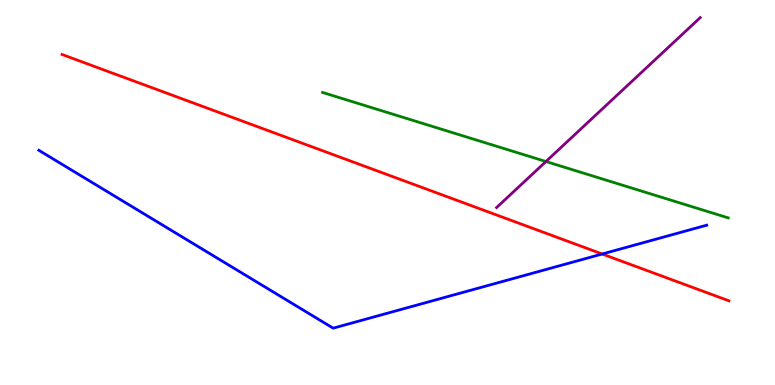[{'lines': ['blue', 'red'], 'intersections': [{'x': 7.77, 'y': 3.4}]}, {'lines': ['green', 'red'], 'intersections': []}, {'lines': ['purple', 'red'], 'intersections': []}, {'lines': ['blue', 'green'], 'intersections': []}, {'lines': ['blue', 'purple'], 'intersections': []}, {'lines': ['green', 'purple'], 'intersections': [{'x': 7.04, 'y': 5.8}]}]